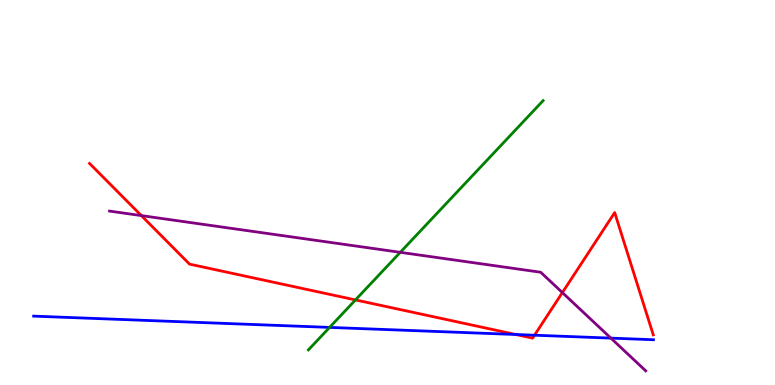[{'lines': ['blue', 'red'], 'intersections': [{'x': 6.65, 'y': 1.31}, {'x': 6.9, 'y': 1.29}]}, {'lines': ['green', 'red'], 'intersections': [{'x': 4.59, 'y': 2.21}]}, {'lines': ['purple', 'red'], 'intersections': [{'x': 1.82, 'y': 4.4}, {'x': 7.26, 'y': 2.4}]}, {'lines': ['blue', 'green'], 'intersections': [{'x': 4.25, 'y': 1.5}]}, {'lines': ['blue', 'purple'], 'intersections': [{'x': 7.88, 'y': 1.22}]}, {'lines': ['green', 'purple'], 'intersections': [{'x': 5.16, 'y': 3.45}]}]